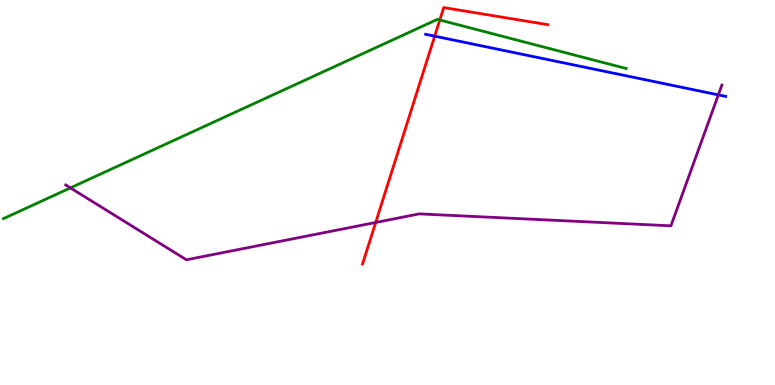[{'lines': ['blue', 'red'], 'intersections': [{'x': 5.61, 'y': 9.06}]}, {'lines': ['green', 'red'], 'intersections': [{'x': 5.67, 'y': 9.48}]}, {'lines': ['purple', 'red'], 'intersections': [{'x': 4.85, 'y': 4.22}]}, {'lines': ['blue', 'green'], 'intersections': []}, {'lines': ['blue', 'purple'], 'intersections': [{'x': 9.27, 'y': 7.54}]}, {'lines': ['green', 'purple'], 'intersections': [{'x': 0.909, 'y': 5.12}]}]